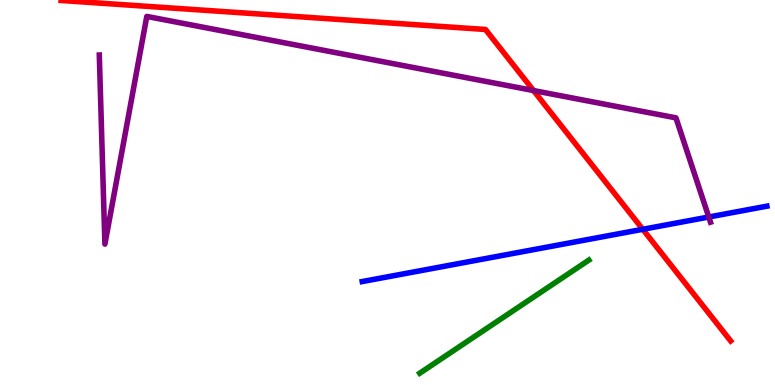[{'lines': ['blue', 'red'], 'intersections': [{'x': 8.29, 'y': 4.04}]}, {'lines': ['green', 'red'], 'intersections': []}, {'lines': ['purple', 'red'], 'intersections': [{'x': 6.88, 'y': 7.65}]}, {'lines': ['blue', 'green'], 'intersections': []}, {'lines': ['blue', 'purple'], 'intersections': [{'x': 9.15, 'y': 4.36}]}, {'lines': ['green', 'purple'], 'intersections': []}]